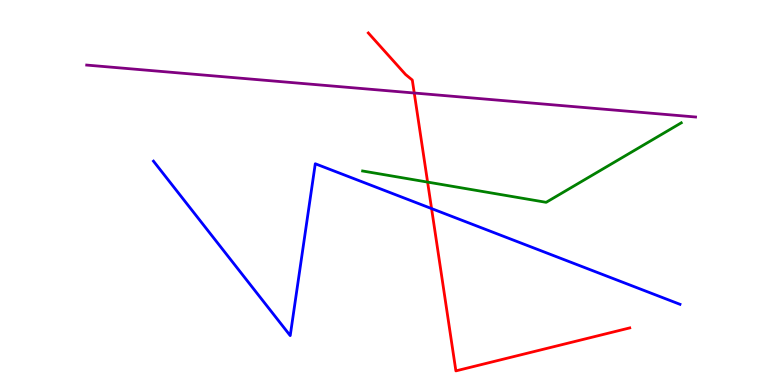[{'lines': ['blue', 'red'], 'intersections': [{'x': 5.57, 'y': 4.58}]}, {'lines': ['green', 'red'], 'intersections': [{'x': 5.52, 'y': 5.27}]}, {'lines': ['purple', 'red'], 'intersections': [{'x': 5.35, 'y': 7.58}]}, {'lines': ['blue', 'green'], 'intersections': []}, {'lines': ['blue', 'purple'], 'intersections': []}, {'lines': ['green', 'purple'], 'intersections': []}]